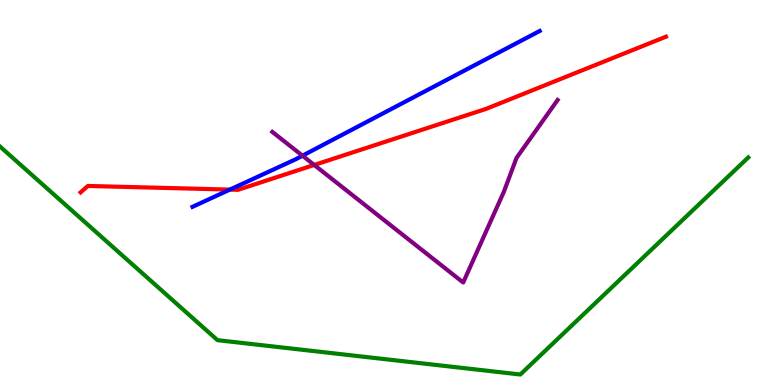[{'lines': ['blue', 'red'], 'intersections': [{'x': 2.97, 'y': 5.08}]}, {'lines': ['green', 'red'], 'intersections': []}, {'lines': ['purple', 'red'], 'intersections': [{'x': 4.05, 'y': 5.72}]}, {'lines': ['blue', 'green'], 'intersections': []}, {'lines': ['blue', 'purple'], 'intersections': [{'x': 3.9, 'y': 5.96}]}, {'lines': ['green', 'purple'], 'intersections': []}]